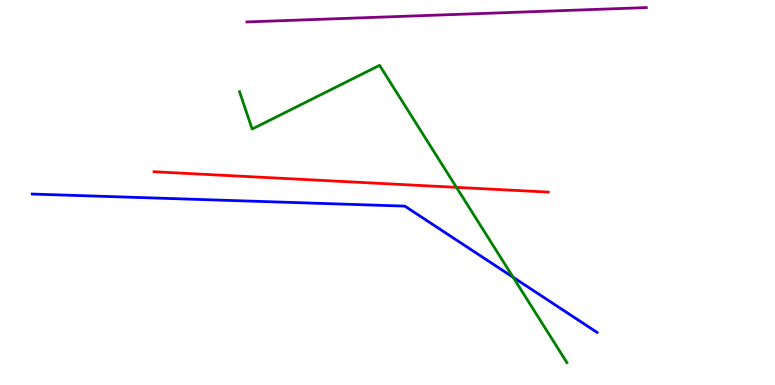[{'lines': ['blue', 'red'], 'intersections': []}, {'lines': ['green', 'red'], 'intersections': [{'x': 5.89, 'y': 5.13}]}, {'lines': ['purple', 'red'], 'intersections': []}, {'lines': ['blue', 'green'], 'intersections': [{'x': 6.62, 'y': 2.8}]}, {'lines': ['blue', 'purple'], 'intersections': []}, {'lines': ['green', 'purple'], 'intersections': []}]